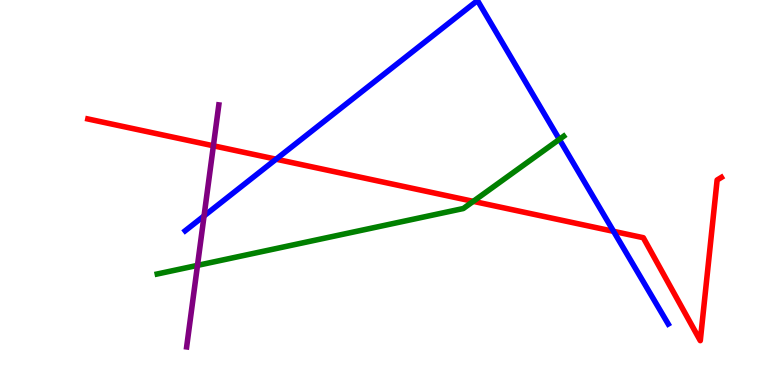[{'lines': ['blue', 'red'], 'intersections': [{'x': 3.56, 'y': 5.87}, {'x': 7.92, 'y': 3.99}]}, {'lines': ['green', 'red'], 'intersections': [{'x': 6.11, 'y': 4.77}]}, {'lines': ['purple', 'red'], 'intersections': [{'x': 2.75, 'y': 6.21}]}, {'lines': ['blue', 'green'], 'intersections': [{'x': 7.22, 'y': 6.38}]}, {'lines': ['blue', 'purple'], 'intersections': [{'x': 2.63, 'y': 4.39}]}, {'lines': ['green', 'purple'], 'intersections': [{'x': 2.55, 'y': 3.11}]}]